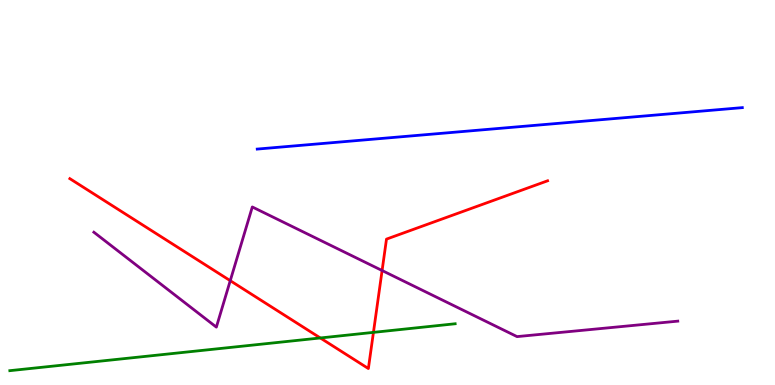[{'lines': ['blue', 'red'], 'intersections': []}, {'lines': ['green', 'red'], 'intersections': [{'x': 4.13, 'y': 1.22}, {'x': 4.82, 'y': 1.37}]}, {'lines': ['purple', 'red'], 'intersections': [{'x': 2.97, 'y': 2.71}, {'x': 4.93, 'y': 2.97}]}, {'lines': ['blue', 'green'], 'intersections': []}, {'lines': ['blue', 'purple'], 'intersections': []}, {'lines': ['green', 'purple'], 'intersections': []}]